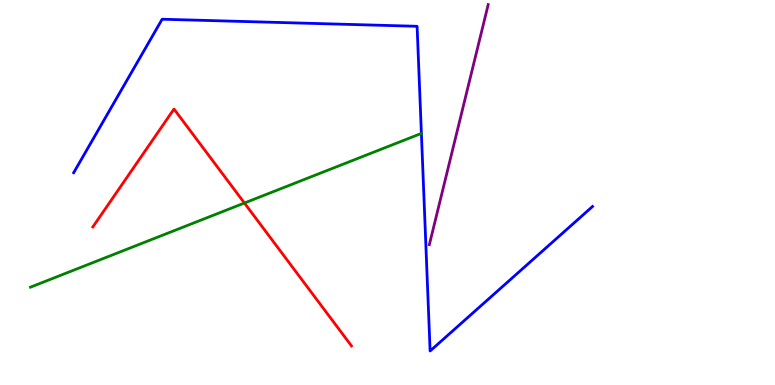[{'lines': ['blue', 'red'], 'intersections': []}, {'lines': ['green', 'red'], 'intersections': [{'x': 3.15, 'y': 4.73}]}, {'lines': ['purple', 'red'], 'intersections': []}, {'lines': ['blue', 'green'], 'intersections': [{'x': 5.44, 'y': 6.53}]}, {'lines': ['blue', 'purple'], 'intersections': []}, {'lines': ['green', 'purple'], 'intersections': []}]